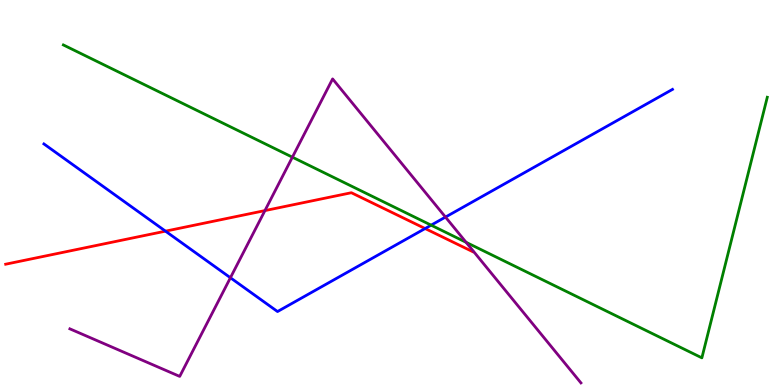[{'lines': ['blue', 'red'], 'intersections': [{'x': 2.14, 'y': 4.0}, {'x': 5.49, 'y': 4.06}]}, {'lines': ['green', 'red'], 'intersections': []}, {'lines': ['purple', 'red'], 'intersections': [{'x': 3.42, 'y': 4.53}]}, {'lines': ['blue', 'green'], 'intersections': [{'x': 5.56, 'y': 4.15}]}, {'lines': ['blue', 'purple'], 'intersections': [{'x': 2.97, 'y': 2.79}, {'x': 5.75, 'y': 4.36}]}, {'lines': ['green', 'purple'], 'intersections': [{'x': 3.77, 'y': 5.92}, {'x': 6.01, 'y': 3.71}]}]